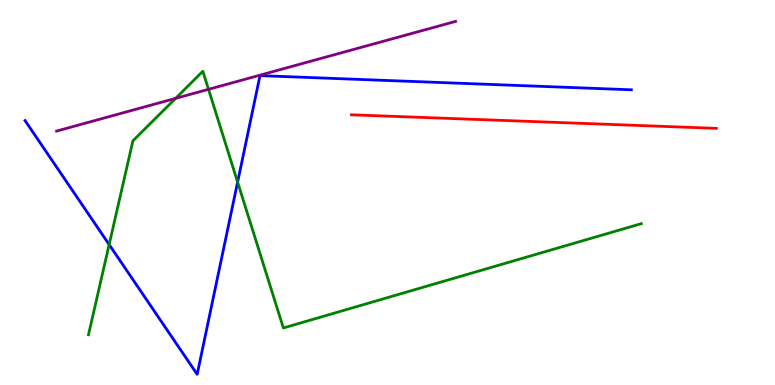[{'lines': ['blue', 'red'], 'intersections': []}, {'lines': ['green', 'red'], 'intersections': []}, {'lines': ['purple', 'red'], 'intersections': []}, {'lines': ['blue', 'green'], 'intersections': [{'x': 1.41, 'y': 3.65}, {'x': 3.07, 'y': 5.27}]}, {'lines': ['blue', 'purple'], 'intersections': []}, {'lines': ['green', 'purple'], 'intersections': [{'x': 2.27, 'y': 7.44}, {'x': 2.69, 'y': 7.68}]}]